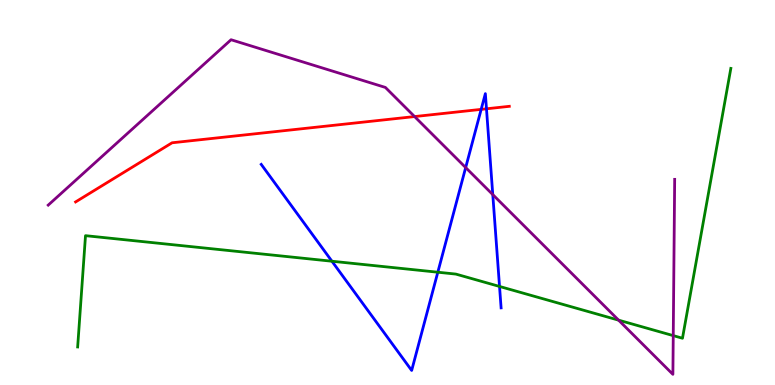[{'lines': ['blue', 'red'], 'intersections': [{'x': 6.21, 'y': 7.16}, {'x': 6.28, 'y': 7.17}]}, {'lines': ['green', 'red'], 'intersections': []}, {'lines': ['purple', 'red'], 'intersections': [{'x': 5.35, 'y': 6.97}]}, {'lines': ['blue', 'green'], 'intersections': [{'x': 4.28, 'y': 3.21}, {'x': 5.65, 'y': 2.93}, {'x': 6.45, 'y': 2.56}]}, {'lines': ['blue', 'purple'], 'intersections': [{'x': 6.01, 'y': 5.65}, {'x': 6.36, 'y': 4.95}]}, {'lines': ['green', 'purple'], 'intersections': [{'x': 7.98, 'y': 1.68}, {'x': 8.69, 'y': 1.28}]}]